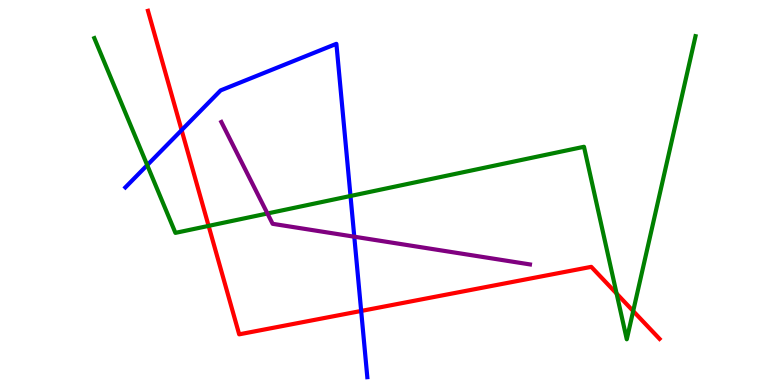[{'lines': ['blue', 'red'], 'intersections': [{'x': 2.34, 'y': 6.62}, {'x': 4.66, 'y': 1.92}]}, {'lines': ['green', 'red'], 'intersections': [{'x': 2.69, 'y': 4.13}, {'x': 7.96, 'y': 2.37}, {'x': 8.17, 'y': 1.92}]}, {'lines': ['purple', 'red'], 'intersections': []}, {'lines': ['blue', 'green'], 'intersections': [{'x': 1.9, 'y': 5.71}, {'x': 4.52, 'y': 4.91}]}, {'lines': ['blue', 'purple'], 'intersections': [{'x': 4.57, 'y': 3.85}]}, {'lines': ['green', 'purple'], 'intersections': [{'x': 3.45, 'y': 4.45}]}]